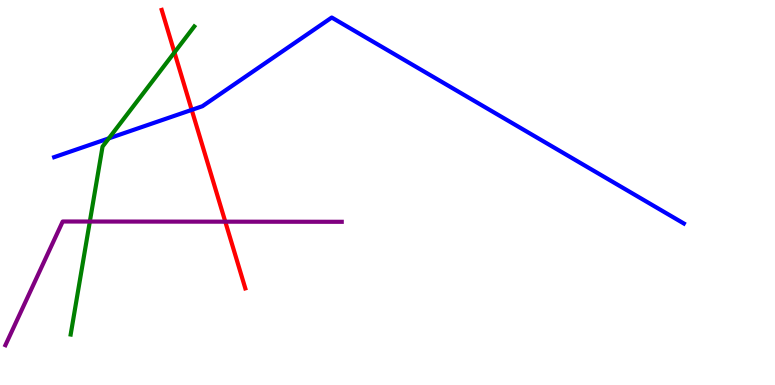[{'lines': ['blue', 'red'], 'intersections': [{'x': 2.47, 'y': 7.15}]}, {'lines': ['green', 'red'], 'intersections': [{'x': 2.25, 'y': 8.64}]}, {'lines': ['purple', 'red'], 'intersections': [{'x': 2.91, 'y': 4.24}]}, {'lines': ['blue', 'green'], 'intersections': [{'x': 1.4, 'y': 6.41}]}, {'lines': ['blue', 'purple'], 'intersections': []}, {'lines': ['green', 'purple'], 'intersections': [{'x': 1.16, 'y': 4.25}]}]